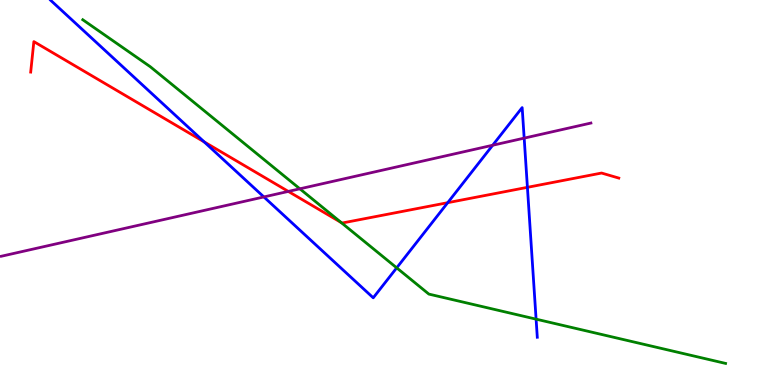[{'lines': ['blue', 'red'], 'intersections': [{'x': 2.63, 'y': 6.31}, {'x': 5.78, 'y': 4.74}, {'x': 6.81, 'y': 5.13}]}, {'lines': ['green', 'red'], 'intersections': [{'x': 4.4, 'y': 4.22}]}, {'lines': ['purple', 'red'], 'intersections': [{'x': 3.72, 'y': 5.03}]}, {'lines': ['blue', 'green'], 'intersections': [{'x': 5.12, 'y': 3.04}, {'x': 6.92, 'y': 1.71}]}, {'lines': ['blue', 'purple'], 'intersections': [{'x': 3.4, 'y': 4.88}, {'x': 6.36, 'y': 6.23}, {'x': 6.76, 'y': 6.41}]}, {'lines': ['green', 'purple'], 'intersections': [{'x': 3.87, 'y': 5.1}]}]